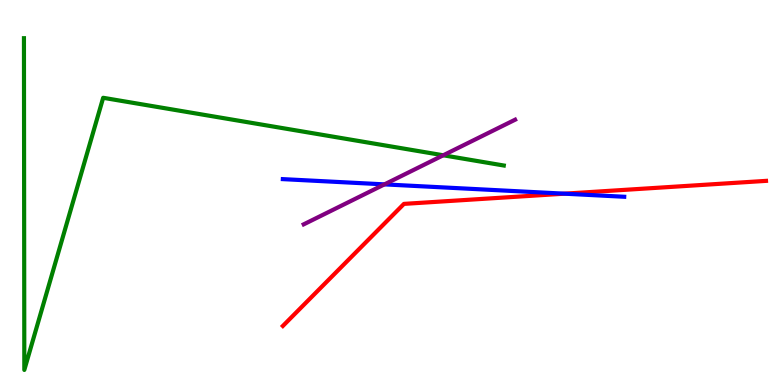[{'lines': ['blue', 'red'], 'intersections': [{'x': 7.28, 'y': 4.97}]}, {'lines': ['green', 'red'], 'intersections': []}, {'lines': ['purple', 'red'], 'intersections': []}, {'lines': ['blue', 'green'], 'intersections': []}, {'lines': ['blue', 'purple'], 'intersections': [{'x': 4.96, 'y': 5.21}]}, {'lines': ['green', 'purple'], 'intersections': [{'x': 5.72, 'y': 5.97}]}]